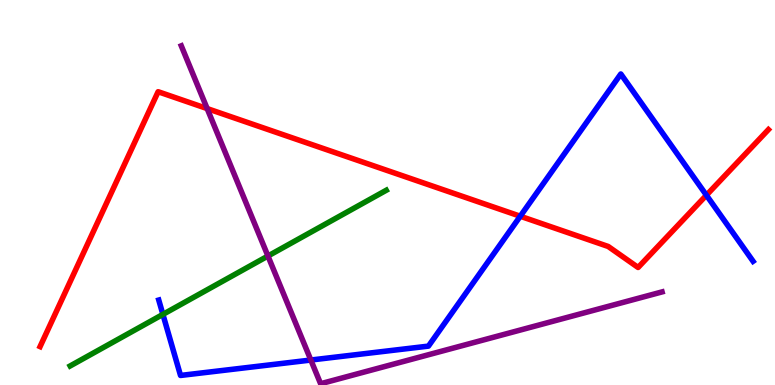[{'lines': ['blue', 'red'], 'intersections': [{'x': 6.71, 'y': 4.38}, {'x': 9.11, 'y': 4.93}]}, {'lines': ['green', 'red'], 'intersections': []}, {'lines': ['purple', 'red'], 'intersections': [{'x': 2.67, 'y': 7.18}]}, {'lines': ['blue', 'green'], 'intersections': [{'x': 2.1, 'y': 1.83}]}, {'lines': ['blue', 'purple'], 'intersections': [{'x': 4.01, 'y': 0.649}]}, {'lines': ['green', 'purple'], 'intersections': [{'x': 3.46, 'y': 3.35}]}]